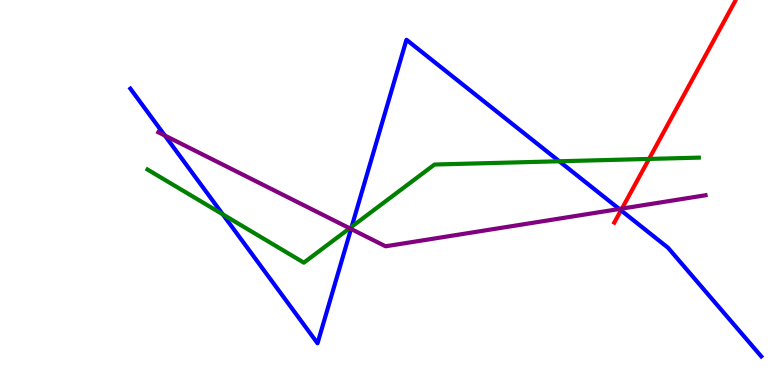[{'lines': ['blue', 'red'], 'intersections': [{'x': 8.01, 'y': 4.54}]}, {'lines': ['green', 'red'], 'intersections': [{'x': 8.37, 'y': 5.87}]}, {'lines': ['purple', 'red'], 'intersections': [{'x': 8.03, 'y': 4.58}]}, {'lines': ['blue', 'green'], 'intersections': [{'x': 2.87, 'y': 4.43}, {'x': 4.54, 'y': 4.11}, {'x': 7.22, 'y': 5.81}]}, {'lines': ['blue', 'purple'], 'intersections': [{'x': 2.13, 'y': 6.48}, {'x': 4.53, 'y': 4.05}, {'x': 7.99, 'y': 4.57}]}, {'lines': ['green', 'purple'], 'intersections': [{'x': 4.51, 'y': 4.07}]}]